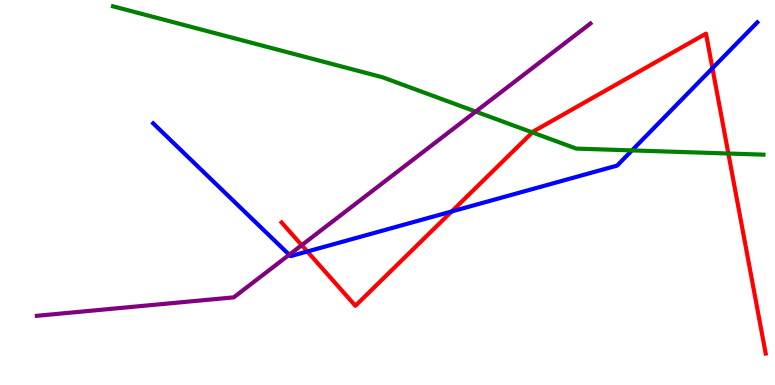[{'lines': ['blue', 'red'], 'intersections': [{'x': 3.97, 'y': 3.47}, {'x': 5.83, 'y': 4.51}, {'x': 9.19, 'y': 8.23}]}, {'lines': ['green', 'red'], 'intersections': [{'x': 6.87, 'y': 6.56}, {'x': 9.4, 'y': 6.01}]}, {'lines': ['purple', 'red'], 'intersections': [{'x': 3.89, 'y': 3.63}]}, {'lines': ['blue', 'green'], 'intersections': [{'x': 8.15, 'y': 6.09}]}, {'lines': ['blue', 'purple'], 'intersections': [{'x': 3.73, 'y': 3.38}]}, {'lines': ['green', 'purple'], 'intersections': [{'x': 6.14, 'y': 7.1}]}]